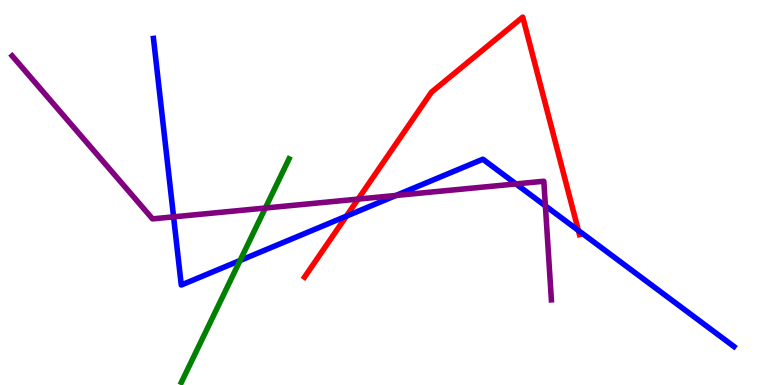[{'lines': ['blue', 'red'], 'intersections': [{'x': 4.47, 'y': 4.39}, {'x': 7.46, 'y': 4.01}]}, {'lines': ['green', 'red'], 'intersections': []}, {'lines': ['purple', 'red'], 'intersections': [{'x': 4.62, 'y': 4.83}]}, {'lines': ['blue', 'green'], 'intersections': [{'x': 3.1, 'y': 3.23}]}, {'lines': ['blue', 'purple'], 'intersections': [{'x': 2.24, 'y': 4.37}, {'x': 5.11, 'y': 4.92}, {'x': 6.66, 'y': 5.22}, {'x': 7.04, 'y': 4.65}]}, {'lines': ['green', 'purple'], 'intersections': [{'x': 3.42, 'y': 4.6}]}]